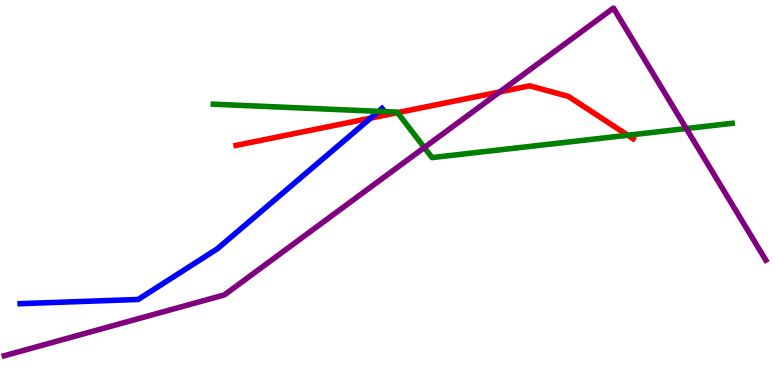[{'lines': ['blue', 'red'], 'intersections': [{'x': 4.78, 'y': 6.93}]}, {'lines': ['green', 'red'], 'intersections': [{'x': 5.13, 'y': 7.07}, {'x': 8.1, 'y': 6.49}]}, {'lines': ['purple', 'red'], 'intersections': [{'x': 6.45, 'y': 7.61}]}, {'lines': ['blue', 'green'], 'intersections': [{'x': 4.89, 'y': 7.11}]}, {'lines': ['blue', 'purple'], 'intersections': []}, {'lines': ['green', 'purple'], 'intersections': [{'x': 5.47, 'y': 6.17}, {'x': 8.86, 'y': 6.66}]}]